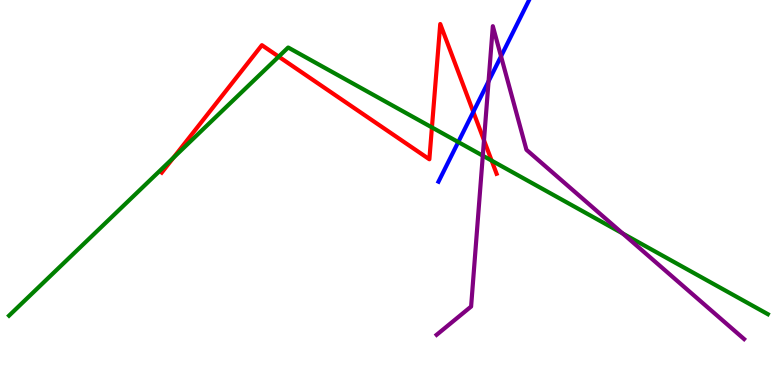[{'lines': ['blue', 'red'], 'intersections': [{'x': 6.11, 'y': 7.09}]}, {'lines': ['green', 'red'], 'intersections': [{'x': 2.24, 'y': 5.9}, {'x': 3.6, 'y': 8.53}, {'x': 5.57, 'y': 6.69}, {'x': 6.34, 'y': 5.83}]}, {'lines': ['purple', 'red'], 'intersections': [{'x': 6.25, 'y': 6.36}]}, {'lines': ['blue', 'green'], 'intersections': [{'x': 5.91, 'y': 6.31}]}, {'lines': ['blue', 'purple'], 'intersections': [{'x': 6.3, 'y': 7.89}, {'x': 6.46, 'y': 8.54}]}, {'lines': ['green', 'purple'], 'intersections': [{'x': 6.23, 'y': 5.96}, {'x': 8.03, 'y': 3.94}]}]